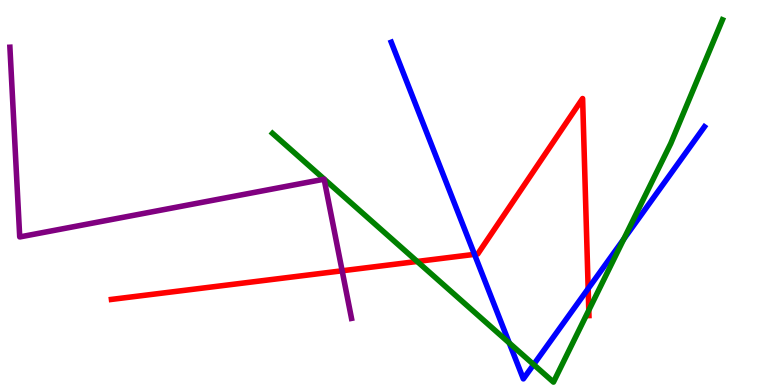[{'lines': ['blue', 'red'], 'intersections': [{'x': 6.12, 'y': 3.39}, {'x': 7.59, 'y': 2.5}]}, {'lines': ['green', 'red'], 'intersections': [{'x': 5.38, 'y': 3.21}, {'x': 7.6, 'y': 1.94}]}, {'lines': ['purple', 'red'], 'intersections': [{'x': 4.41, 'y': 2.97}]}, {'lines': ['blue', 'green'], 'intersections': [{'x': 6.57, 'y': 1.09}, {'x': 6.89, 'y': 0.531}, {'x': 8.05, 'y': 3.79}]}, {'lines': ['blue', 'purple'], 'intersections': []}, {'lines': ['green', 'purple'], 'intersections': []}]